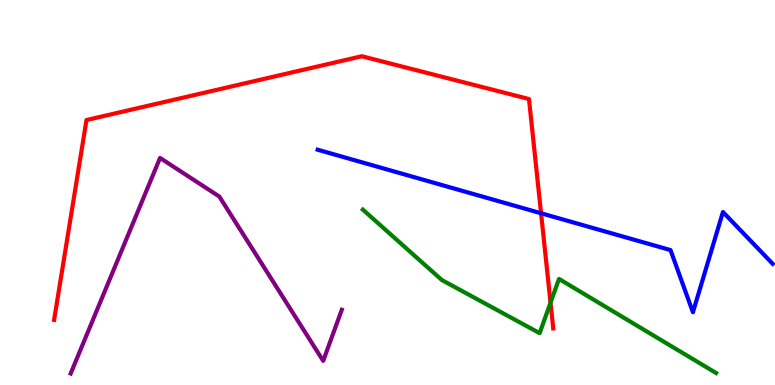[{'lines': ['blue', 'red'], 'intersections': [{'x': 6.98, 'y': 4.46}]}, {'lines': ['green', 'red'], 'intersections': [{'x': 7.1, 'y': 2.14}]}, {'lines': ['purple', 'red'], 'intersections': []}, {'lines': ['blue', 'green'], 'intersections': []}, {'lines': ['blue', 'purple'], 'intersections': []}, {'lines': ['green', 'purple'], 'intersections': []}]